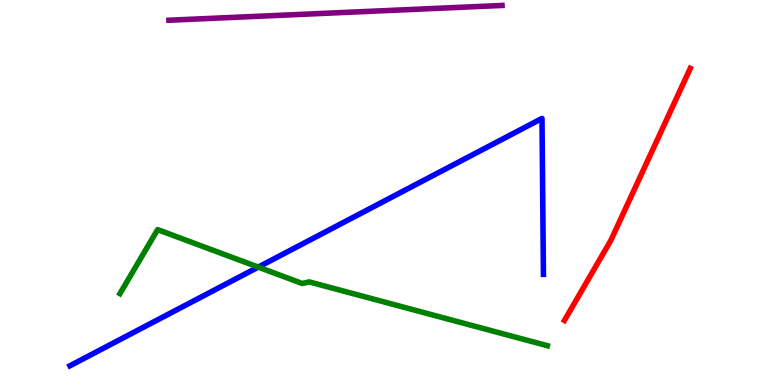[{'lines': ['blue', 'red'], 'intersections': []}, {'lines': ['green', 'red'], 'intersections': []}, {'lines': ['purple', 'red'], 'intersections': []}, {'lines': ['blue', 'green'], 'intersections': [{'x': 3.33, 'y': 3.06}]}, {'lines': ['blue', 'purple'], 'intersections': []}, {'lines': ['green', 'purple'], 'intersections': []}]